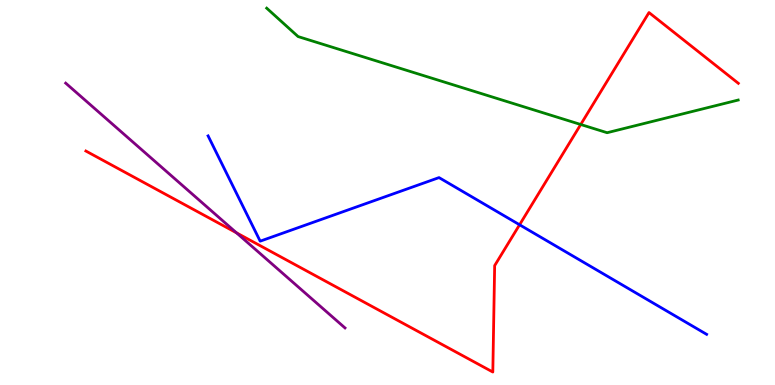[{'lines': ['blue', 'red'], 'intersections': [{'x': 6.7, 'y': 4.16}]}, {'lines': ['green', 'red'], 'intersections': [{'x': 7.49, 'y': 6.77}]}, {'lines': ['purple', 'red'], 'intersections': [{'x': 3.05, 'y': 3.95}]}, {'lines': ['blue', 'green'], 'intersections': []}, {'lines': ['blue', 'purple'], 'intersections': []}, {'lines': ['green', 'purple'], 'intersections': []}]